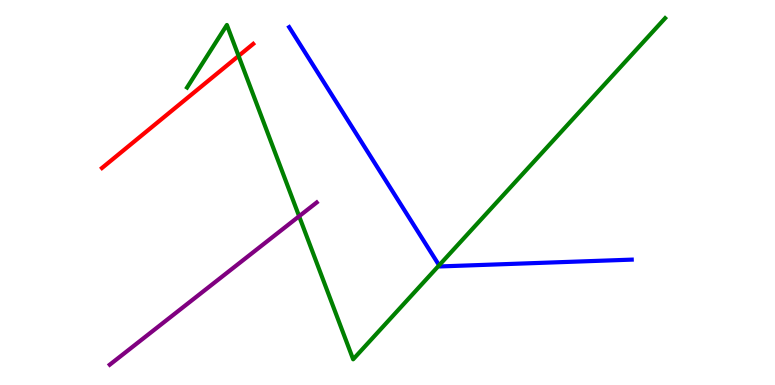[{'lines': ['blue', 'red'], 'intersections': []}, {'lines': ['green', 'red'], 'intersections': [{'x': 3.08, 'y': 8.55}]}, {'lines': ['purple', 'red'], 'intersections': []}, {'lines': ['blue', 'green'], 'intersections': [{'x': 5.67, 'y': 3.11}]}, {'lines': ['blue', 'purple'], 'intersections': []}, {'lines': ['green', 'purple'], 'intersections': [{'x': 3.86, 'y': 4.38}]}]